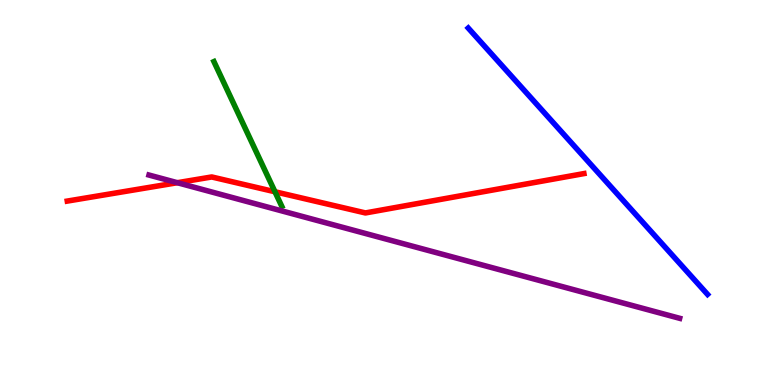[{'lines': ['blue', 'red'], 'intersections': []}, {'lines': ['green', 'red'], 'intersections': [{'x': 3.55, 'y': 5.02}]}, {'lines': ['purple', 'red'], 'intersections': [{'x': 2.29, 'y': 5.25}]}, {'lines': ['blue', 'green'], 'intersections': []}, {'lines': ['blue', 'purple'], 'intersections': []}, {'lines': ['green', 'purple'], 'intersections': []}]